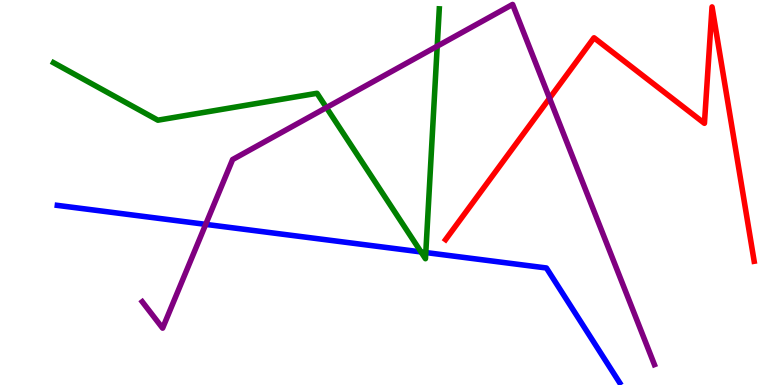[{'lines': ['blue', 'red'], 'intersections': []}, {'lines': ['green', 'red'], 'intersections': []}, {'lines': ['purple', 'red'], 'intersections': [{'x': 7.09, 'y': 7.45}]}, {'lines': ['blue', 'green'], 'intersections': [{'x': 5.43, 'y': 3.46}, {'x': 5.49, 'y': 3.44}]}, {'lines': ['blue', 'purple'], 'intersections': [{'x': 2.65, 'y': 4.17}]}, {'lines': ['green', 'purple'], 'intersections': [{'x': 4.21, 'y': 7.21}, {'x': 5.64, 'y': 8.8}]}]